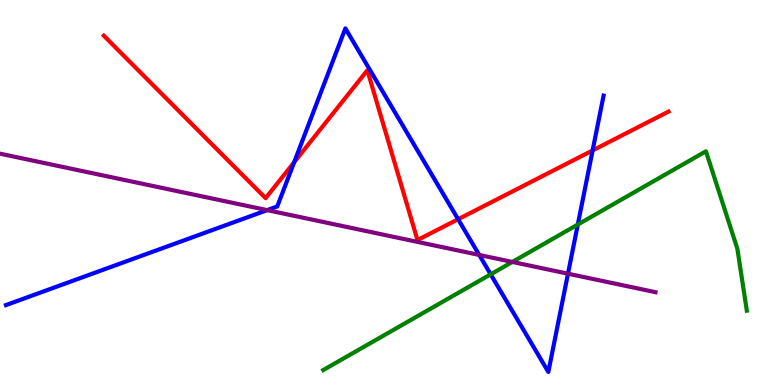[{'lines': ['blue', 'red'], 'intersections': [{'x': 3.8, 'y': 5.79}, {'x': 5.91, 'y': 4.31}, {'x': 7.65, 'y': 6.09}]}, {'lines': ['green', 'red'], 'intersections': []}, {'lines': ['purple', 'red'], 'intersections': []}, {'lines': ['blue', 'green'], 'intersections': [{'x': 6.33, 'y': 2.87}, {'x': 7.46, 'y': 4.17}]}, {'lines': ['blue', 'purple'], 'intersections': [{'x': 3.45, 'y': 4.54}, {'x': 6.18, 'y': 3.38}, {'x': 7.33, 'y': 2.89}]}, {'lines': ['green', 'purple'], 'intersections': [{'x': 6.61, 'y': 3.2}]}]